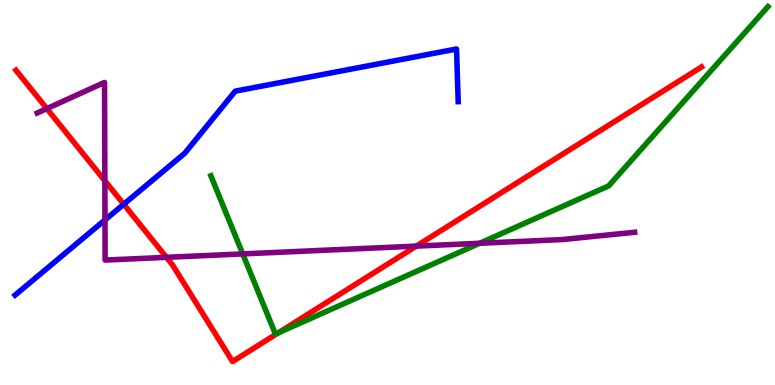[{'lines': ['blue', 'red'], 'intersections': [{'x': 1.6, 'y': 4.69}]}, {'lines': ['green', 'red'], 'intersections': [{'x': 3.59, 'y': 1.36}]}, {'lines': ['purple', 'red'], 'intersections': [{'x': 0.604, 'y': 7.18}, {'x': 1.35, 'y': 5.3}, {'x': 2.15, 'y': 3.32}, {'x': 5.37, 'y': 3.61}]}, {'lines': ['blue', 'green'], 'intersections': []}, {'lines': ['blue', 'purple'], 'intersections': [{'x': 1.35, 'y': 4.29}]}, {'lines': ['green', 'purple'], 'intersections': [{'x': 3.13, 'y': 3.41}, {'x': 6.19, 'y': 3.68}]}]